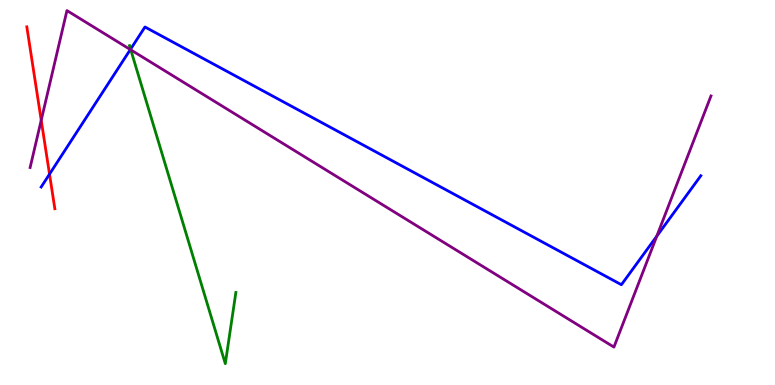[{'lines': ['blue', 'red'], 'intersections': [{'x': 0.639, 'y': 5.48}]}, {'lines': ['green', 'red'], 'intersections': []}, {'lines': ['purple', 'red'], 'intersections': [{'x': 0.532, 'y': 6.88}]}, {'lines': ['blue', 'green'], 'intersections': [{'x': 1.68, 'y': 8.72}]}, {'lines': ['blue', 'purple'], 'intersections': [{'x': 1.68, 'y': 8.71}, {'x': 8.47, 'y': 3.87}]}, {'lines': ['green', 'purple'], 'intersections': [{'x': 1.69, 'y': 8.71}]}]